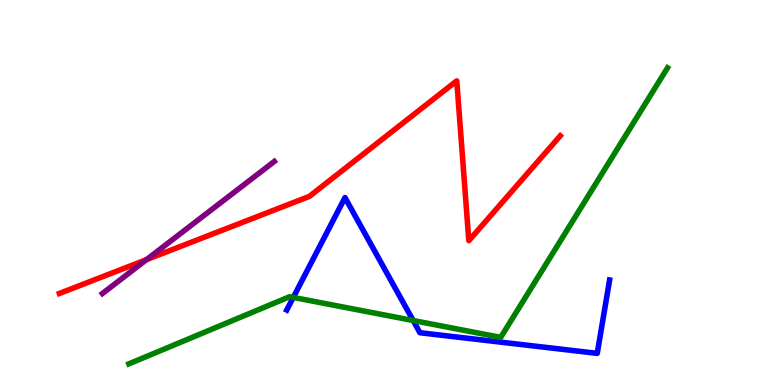[{'lines': ['blue', 'red'], 'intersections': []}, {'lines': ['green', 'red'], 'intersections': []}, {'lines': ['purple', 'red'], 'intersections': [{'x': 1.89, 'y': 3.26}]}, {'lines': ['blue', 'green'], 'intersections': [{'x': 3.78, 'y': 2.27}, {'x': 5.33, 'y': 1.67}]}, {'lines': ['blue', 'purple'], 'intersections': []}, {'lines': ['green', 'purple'], 'intersections': []}]